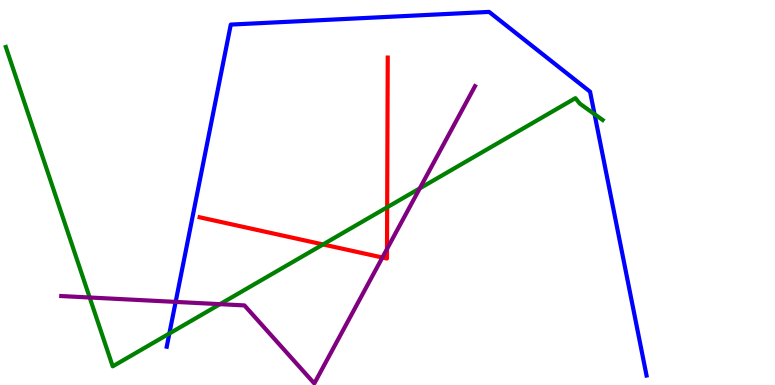[{'lines': ['blue', 'red'], 'intersections': []}, {'lines': ['green', 'red'], 'intersections': [{'x': 4.17, 'y': 3.65}, {'x': 5.0, 'y': 4.62}]}, {'lines': ['purple', 'red'], 'intersections': [{'x': 4.93, 'y': 3.31}, {'x': 4.99, 'y': 3.53}]}, {'lines': ['blue', 'green'], 'intersections': [{'x': 2.19, 'y': 1.34}, {'x': 7.67, 'y': 7.03}]}, {'lines': ['blue', 'purple'], 'intersections': [{'x': 2.27, 'y': 2.16}]}, {'lines': ['green', 'purple'], 'intersections': [{'x': 1.16, 'y': 2.27}, {'x': 2.84, 'y': 2.1}, {'x': 5.42, 'y': 5.11}]}]